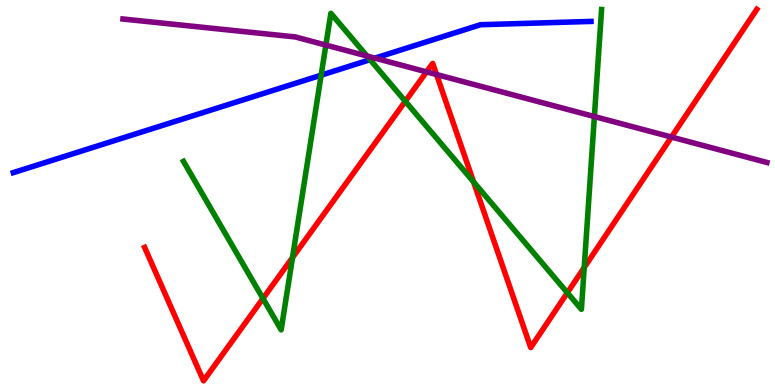[{'lines': ['blue', 'red'], 'intersections': []}, {'lines': ['green', 'red'], 'intersections': [{'x': 3.39, 'y': 2.25}, {'x': 3.77, 'y': 3.31}, {'x': 5.23, 'y': 7.37}, {'x': 6.11, 'y': 5.27}, {'x': 7.32, 'y': 2.4}, {'x': 7.54, 'y': 3.05}]}, {'lines': ['purple', 'red'], 'intersections': [{'x': 5.5, 'y': 8.13}, {'x': 5.63, 'y': 8.06}, {'x': 8.66, 'y': 6.44}]}, {'lines': ['blue', 'green'], 'intersections': [{'x': 4.14, 'y': 8.05}, {'x': 4.78, 'y': 8.45}]}, {'lines': ['blue', 'purple'], 'intersections': [{'x': 4.84, 'y': 8.49}]}, {'lines': ['green', 'purple'], 'intersections': [{'x': 4.2, 'y': 8.83}, {'x': 4.74, 'y': 8.54}, {'x': 7.67, 'y': 6.97}]}]